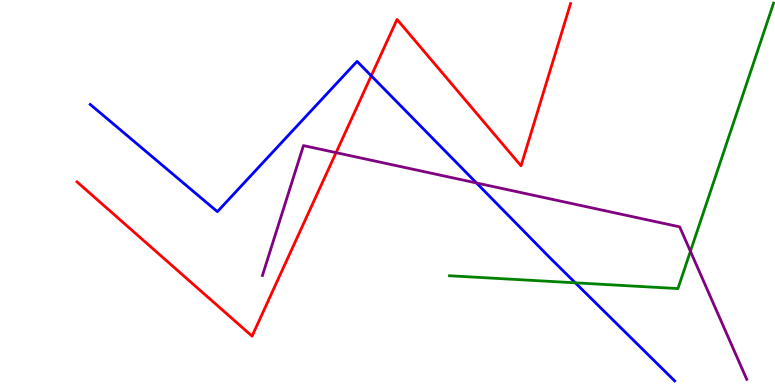[{'lines': ['blue', 'red'], 'intersections': [{'x': 4.79, 'y': 8.03}]}, {'lines': ['green', 'red'], 'intersections': []}, {'lines': ['purple', 'red'], 'intersections': [{'x': 4.34, 'y': 6.04}]}, {'lines': ['blue', 'green'], 'intersections': [{'x': 7.42, 'y': 2.65}]}, {'lines': ['blue', 'purple'], 'intersections': [{'x': 6.15, 'y': 5.25}]}, {'lines': ['green', 'purple'], 'intersections': [{'x': 8.91, 'y': 3.47}]}]